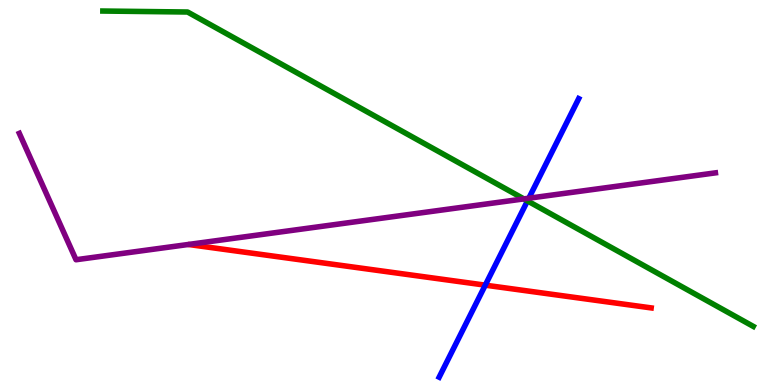[{'lines': ['blue', 'red'], 'intersections': [{'x': 6.26, 'y': 2.59}]}, {'lines': ['green', 'red'], 'intersections': []}, {'lines': ['purple', 'red'], 'intersections': []}, {'lines': ['blue', 'green'], 'intersections': [{'x': 6.81, 'y': 4.78}]}, {'lines': ['blue', 'purple'], 'intersections': [{'x': 6.82, 'y': 4.85}]}, {'lines': ['green', 'purple'], 'intersections': [{'x': 6.76, 'y': 4.83}]}]